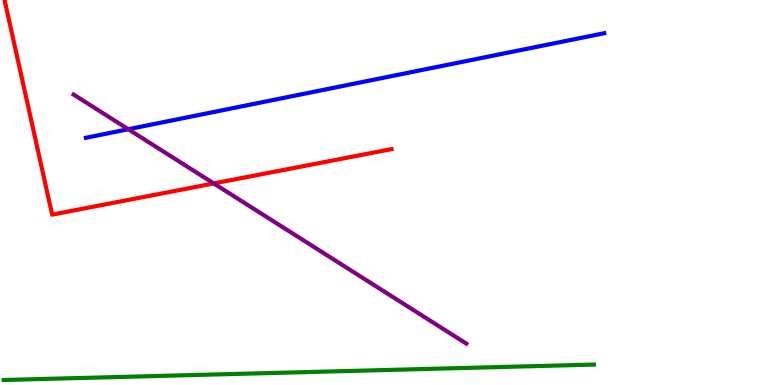[{'lines': ['blue', 'red'], 'intersections': []}, {'lines': ['green', 'red'], 'intersections': []}, {'lines': ['purple', 'red'], 'intersections': [{'x': 2.76, 'y': 5.24}]}, {'lines': ['blue', 'green'], 'intersections': []}, {'lines': ['blue', 'purple'], 'intersections': [{'x': 1.66, 'y': 6.64}]}, {'lines': ['green', 'purple'], 'intersections': []}]